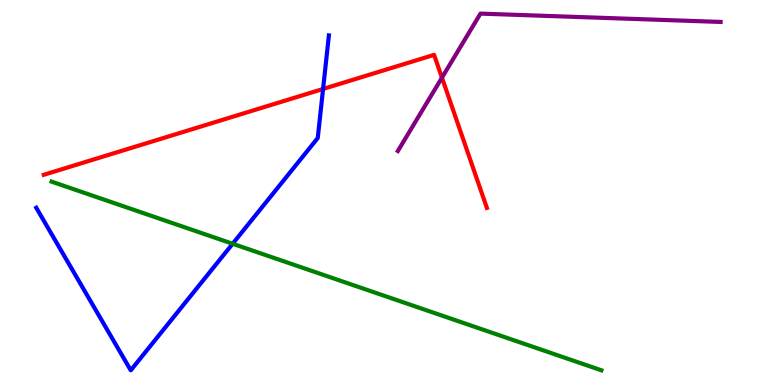[{'lines': ['blue', 'red'], 'intersections': [{'x': 4.17, 'y': 7.69}]}, {'lines': ['green', 'red'], 'intersections': []}, {'lines': ['purple', 'red'], 'intersections': [{'x': 5.7, 'y': 7.98}]}, {'lines': ['blue', 'green'], 'intersections': [{'x': 3.0, 'y': 3.67}]}, {'lines': ['blue', 'purple'], 'intersections': []}, {'lines': ['green', 'purple'], 'intersections': []}]